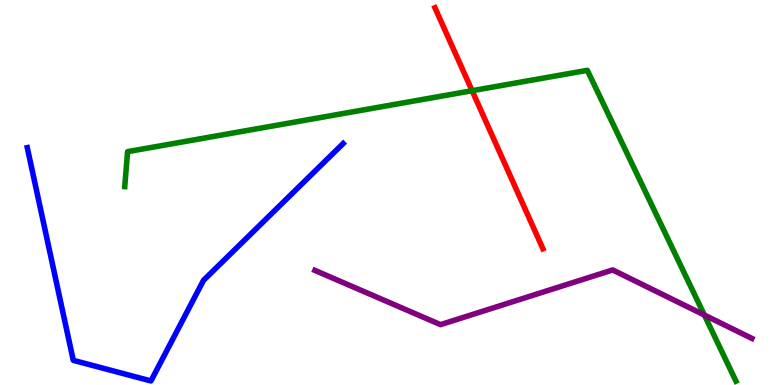[{'lines': ['blue', 'red'], 'intersections': []}, {'lines': ['green', 'red'], 'intersections': [{'x': 6.09, 'y': 7.64}]}, {'lines': ['purple', 'red'], 'intersections': []}, {'lines': ['blue', 'green'], 'intersections': []}, {'lines': ['blue', 'purple'], 'intersections': []}, {'lines': ['green', 'purple'], 'intersections': [{'x': 9.09, 'y': 1.82}]}]